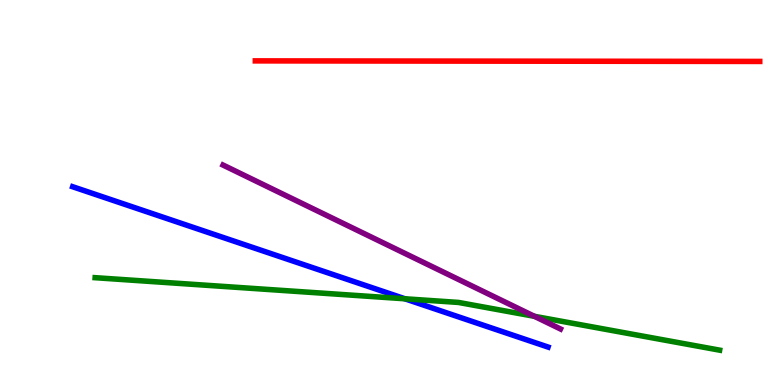[{'lines': ['blue', 'red'], 'intersections': []}, {'lines': ['green', 'red'], 'intersections': []}, {'lines': ['purple', 'red'], 'intersections': []}, {'lines': ['blue', 'green'], 'intersections': [{'x': 5.22, 'y': 2.24}]}, {'lines': ['blue', 'purple'], 'intersections': []}, {'lines': ['green', 'purple'], 'intersections': [{'x': 6.9, 'y': 1.78}]}]